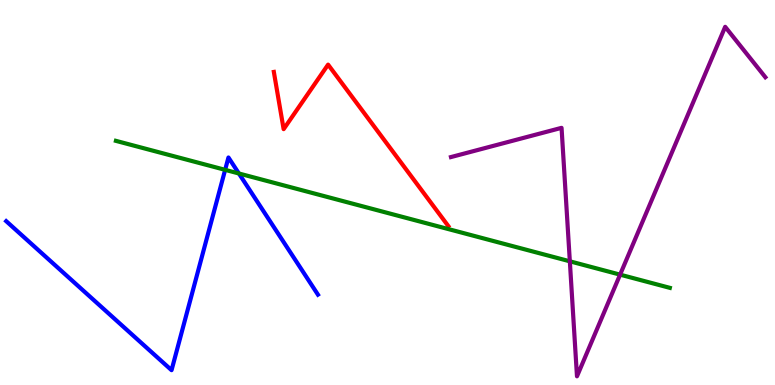[{'lines': ['blue', 'red'], 'intersections': []}, {'lines': ['green', 'red'], 'intersections': []}, {'lines': ['purple', 'red'], 'intersections': []}, {'lines': ['blue', 'green'], 'intersections': [{'x': 2.91, 'y': 5.59}, {'x': 3.08, 'y': 5.49}]}, {'lines': ['blue', 'purple'], 'intersections': []}, {'lines': ['green', 'purple'], 'intersections': [{'x': 7.35, 'y': 3.21}, {'x': 8.0, 'y': 2.87}]}]